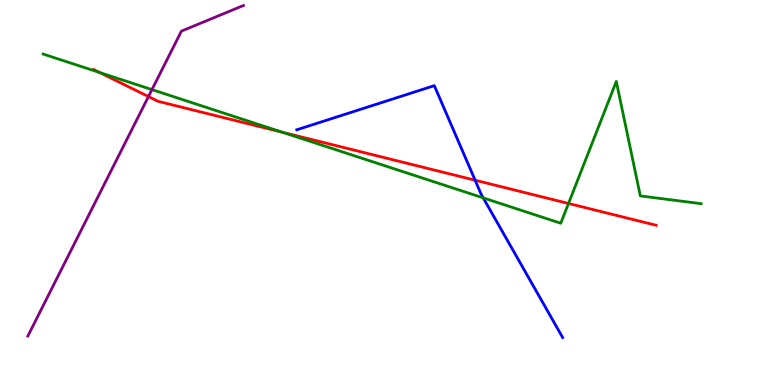[{'lines': ['blue', 'red'], 'intersections': [{'x': 6.13, 'y': 5.32}]}, {'lines': ['green', 'red'], 'intersections': [{'x': 1.29, 'y': 8.12}, {'x': 3.64, 'y': 6.56}, {'x': 7.34, 'y': 4.72}]}, {'lines': ['purple', 'red'], 'intersections': [{'x': 1.92, 'y': 7.49}]}, {'lines': ['blue', 'green'], 'intersections': [{'x': 6.24, 'y': 4.86}]}, {'lines': ['blue', 'purple'], 'intersections': []}, {'lines': ['green', 'purple'], 'intersections': [{'x': 1.96, 'y': 7.67}]}]